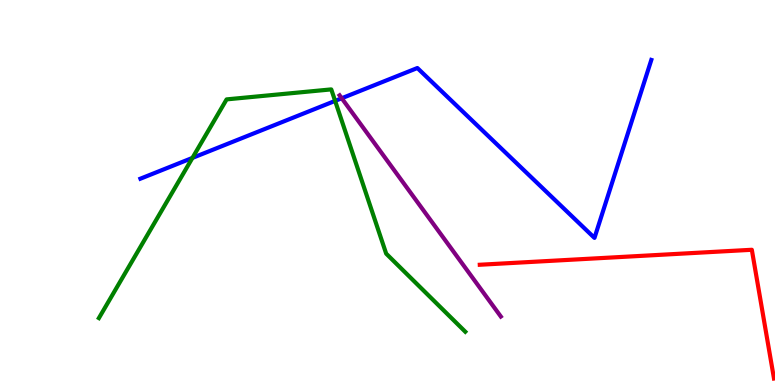[{'lines': ['blue', 'red'], 'intersections': []}, {'lines': ['green', 'red'], 'intersections': []}, {'lines': ['purple', 'red'], 'intersections': []}, {'lines': ['blue', 'green'], 'intersections': [{'x': 2.48, 'y': 5.9}, {'x': 4.32, 'y': 7.38}]}, {'lines': ['blue', 'purple'], 'intersections': [{'x': 4.41, 'y': 7.45}]}, {'lines': ['green', 'purple'], 'intersections': []}]